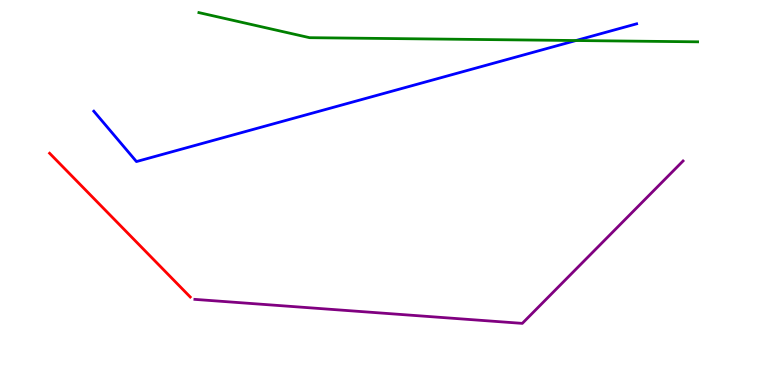[{'lines': ['blue', 'red'], 'intersections': []}, {'lines': ['green', 'red'], 'intersections': []}, {'lines': ['purple', 'red'], 'intersections': []}, {'lines': ['blue', 'green'], 'intersections': [{'x': 7.43, 'y': 8.95}]}, {'lines': ['blue', 'purple'], 'intersections': []}, {'lines': ['green', 'purple'], 'intersections': []}]